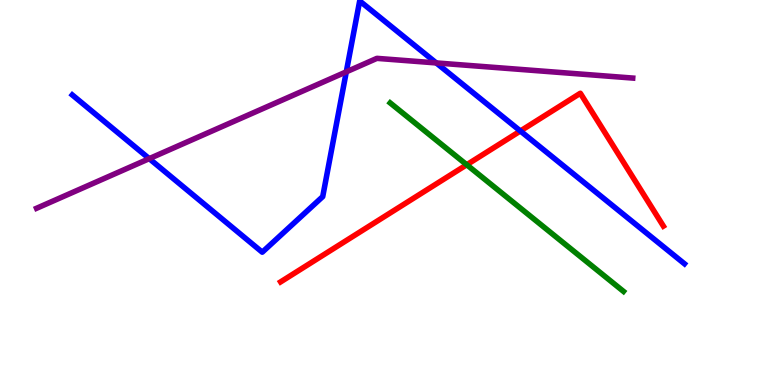[{'lines': ['blue', 'red'], 'intersections': [{'x': 6.71, 'y': 6.6}]}, {'lines': ['green', 'red'], 'intersections': [{'x': 6.02, 'y': 5.72}]}, {'lines': ['purple', 'red'], 'intersections': []}, {'lines': ['blue', 'green'], 'intersections': []}, {'lines': ['blue', 'purple'], 'intersections': [{'x': 1.93, 'y': 5.88}, {'x': 4.47, 'y': 8.13}, {'x': 5.63, 'y': 8.37}]}, {'lines': ['green', 'purple'], 'intersections': []}]